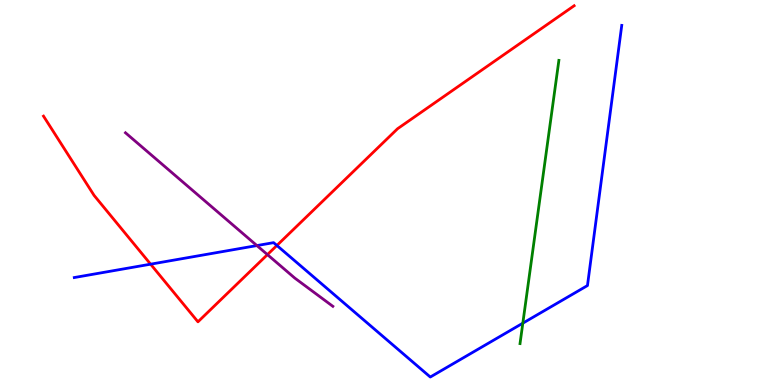[{'lines': ['blue', 'red'], 'intersections': [{'x': 1.94, 'y': 3.14}, {'x': 3.57, 'y': 3.62}]}, {'lines': ['green', 'red'], 'intersections': []}, {'lines': ['purple', 'red'], 'intersections': [{'x': 3.45, 'y': 3.39}]}, {'lines': ['blue', 'green'], 'intersections': [{'x': 6.75, 'y': 1.61}]}, {'lines': ['blue', 'purple'], 'intersections': [{'x': 3.31, 'y': 3.62}]}, {'lines': ['green', 'purple'], 'intersections': []}]